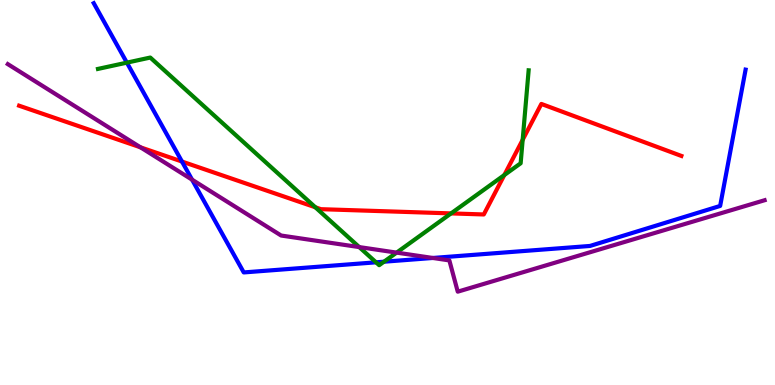[{'lines': ['blue', 'red'], 'intersections': [{'x': 2.35, 'y': 5.8}]}, {'lines': ['green', 'red'], 'intersections': [{'x': 4.07, 'y': 4.62}, {'x': 5.82, 'y': 4.46}, {'x': 6.51, 'y': 5.45}, {'x': 6.74, 'y': 6.37}]}, {'lines': ['purple', 'red'], 'intersections': [{'x': 1.81, 'y': 6.17}]}, {'lines': ['blue', 'green'], 'intersections': [{'x': 1.64, 'y': 8.37}, {'x': 4.85, 'y': 3.19}, {'x': 4.95, 'y': 3.2}]}, {'lines': ['blue', 'purple'], 'intersections': [{'x': 2.48, 'y': 5.33}, {'x': 5.58, 'y': 3.3}]}, {'lines': ['green', 'purple'], 'intersections': [{'x': 4.64, 'y': 3.58}, {'x': 5.12, 'y': 3.44}]}]